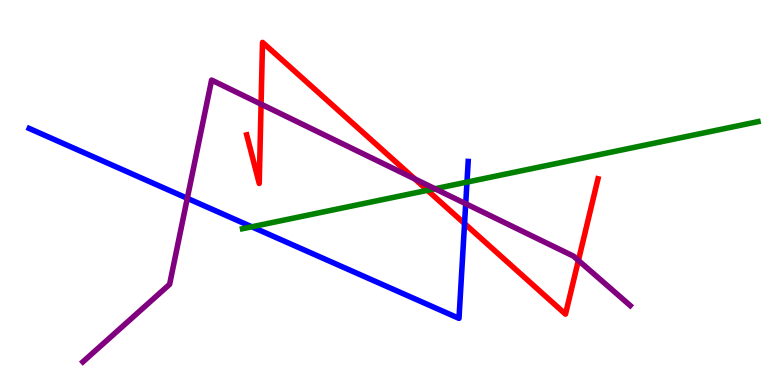[{'lines': ['blue', 'red'], 'intersections': [{'x': 5.99, 'y': 4.19}]}, {'lines': ['green', 'red'], 'intersections': [{'x': 5.52, 'y': 5.06}]}, {'lines': ['purple', 'red'], 'intersections': [{'x': 3.37, 'y': 7.29}, {'x': 5.35, 'y': 5.35}, {'x': 7.46, 'y': 3.24}]}, {'lines': ['blue', 'green'], 'intersections': [{'x': 3.25, 'y': 4.11}, {'x': 6.03, 'y': 5.27}]}, {'lines': ['blue', 'purple'], 'intersections': [{'x': 2.42, 'y': 4.85}, {'x': 6.01, 'y': 4.71}]}, {'lines': ['green', 'purple'], 'intersections': [{'x': 5.61, 'y': 5.1}]}]